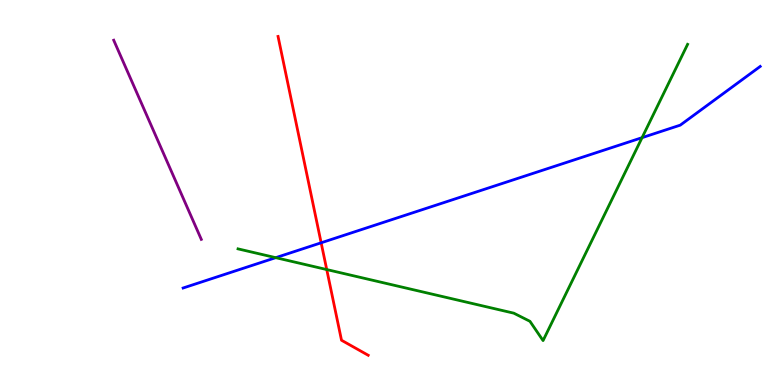[{'lines': ['blue', 'red'], 'intersections': [{'x': 4.14, 'y': 3.69}]}, {'lines': ['green', 'red'], 'intersections': [{'x': 4.22, 'y': 3.0}]}, {'lines': ['purple', 'red'], 'intersections': []}, {'lines': ['blue', 'green'], 'intersections': [{'x': 3.56, 'y': 3.31}, {'x': 8.28, 'y': 6.42}]}, {'lines': ['blue', 'purple'], 'intersections': []}, {'lines': ['green', 'purple'], 'intersections': []}]